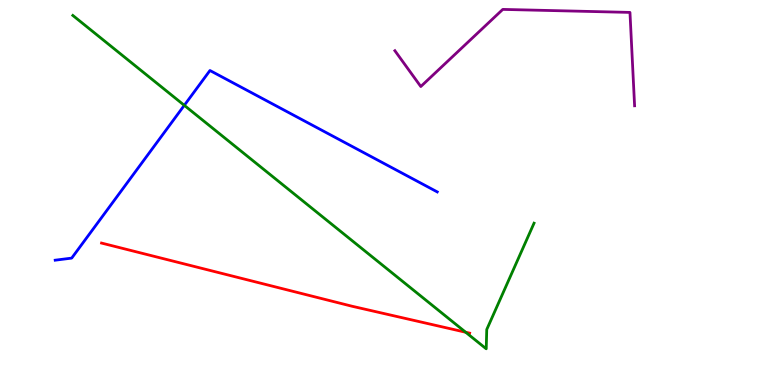[{'lines': ['blue', 'red'], 'intersections': []}, {'lines': ['green', 'red'], 'intersections': [{'x': 6.01, 'y': 1.37}]}, {'lines': ['purple', 'red'], 'intersections': []}, {'lines': ['blue', 'green'], 'intersections': [{'x': 2.38, 'y': 7.26}]}, {'lines': ['blue', 'purple'], 'intersections': []}, {'lines': ['green', 'purple'], 'intersections': []}]